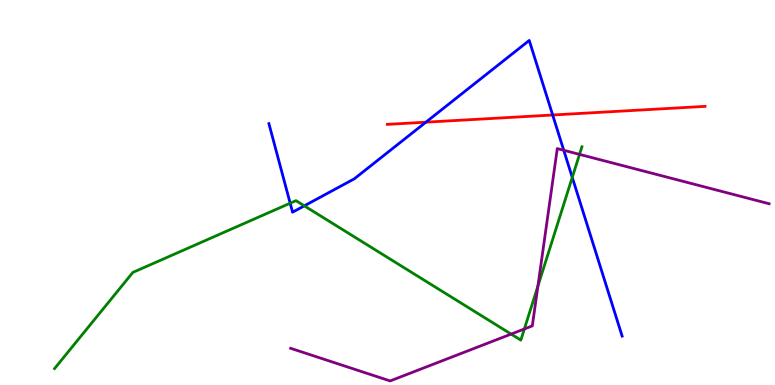[{'lines': ['blue', 'red'], 'intersections': [{'x': 5.5, 'y': 6.83}, {'x': 7.13, 'y': 7.01}]}, {'lines': ['green', 'red'], 'intersections': []}, {'lines': ['purple', 'red'], 'intersections': []}, {'lines': ['blue', 'green'], 'intersections': [{'x': 3.74, 'y': 4.72}, {'x': 3.93, 'y': 4.65}, {'x': 7.38, 'y': 5.39}]}, {'lines': ['blue', 'purple'], 'intersections': [{'x': 7.27, 'y': 6.1}]}, {'lines': ['green', 'purple'], 'intersections': [{'x': 6.6, 'y': 1.32}, {'x': 6.77, 'y': 1.46}, {'x': 6.94, 'y': 2.57}, {'x': 7.48, 'y': 5.99}]}]